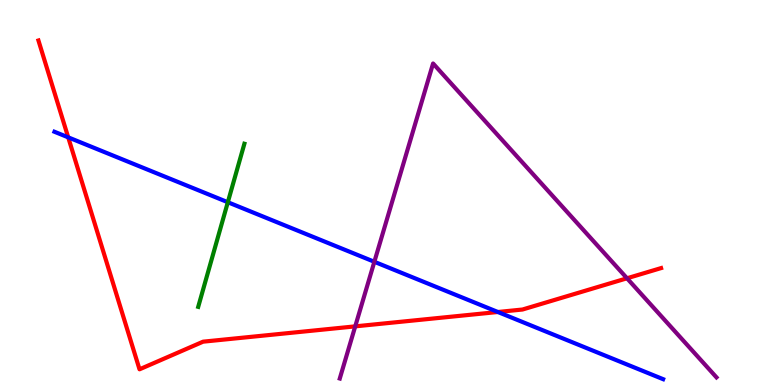[{'lines': ['blue', 'red'], 'intersections': [{'x': 0.88, 'y': 6.43}, {'x': 6.42, 'y': 1.9}]}, {'lines': ['green', 'red'], 'intersections': []}, {'lines': ['purple', 'red'], 'intersections': [{'x': 4.58, 'y': 1.52}, {'x': 8.09, 'y': 2.77}]}, {'lines': ['blue', 'green'], 'intersections': [{'x': 2.94, 'y': 4.75}]}, {'lines': ['blue', 'purple'], 'intersections': [{'x': 4.83, 'y': 3.2}]}, {'lines': ['green', 'purple'], 'intersections': []}]